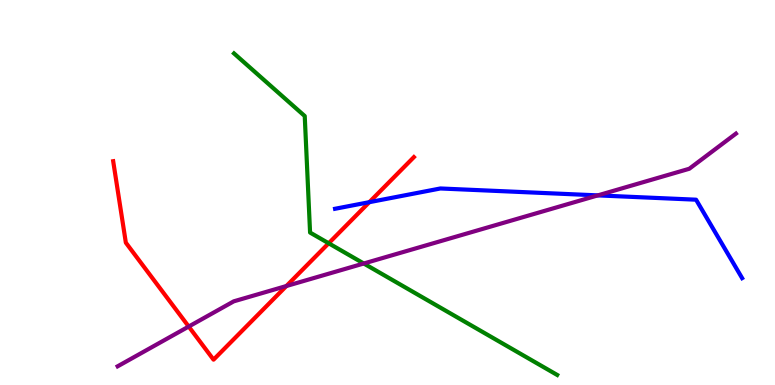[{'lines': ['blue', 'red'], 'intersections': [{'x': 4.77, 'y': 4.75}]}, {'lines': ['green', 'red'], 'intersections': [{'x': 4.24, 'y': 3.68}]}, {'lines': ['purple', 'red'], 'intersections': [{'x': 2.43, 'y': 1.52}, {'x': 3.7, 'y': 2.57}]}, {'lines': ['blue', 'green'], 'intersections': []}, {'lines': ['blue', 'purple'], 'intersections': [{'x': 7.71, 'y': 4.93}]}, {'lines': ['green', 'purple'], 'intersections': [{'x': 4.69, 'y': 3.16}]}]